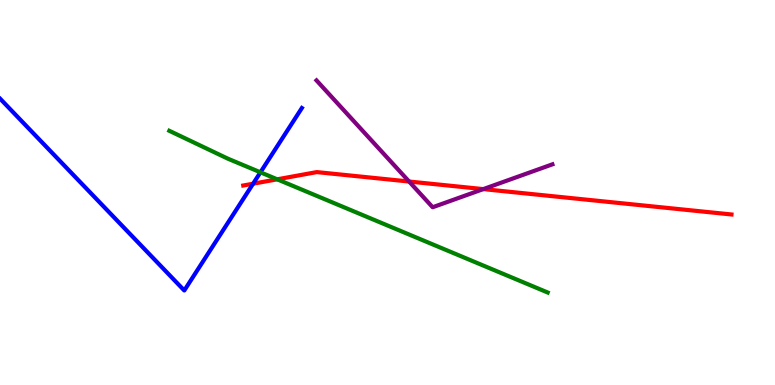[{'lines': ['blue', 'red'], 'intersections': [{'x': 3.27, 'y': 5.23}]}, {'lines': ['green', 'red'], 'intersections': [{'x': 3.58, 'y': 5.34}]}, {'lines': ['purple', 'red'], 'intersections': [{'x': 5.28, 'y': 5.28}, {'x': 6.24, 'y': 5.09}]}, {'lines': ['blue', 'green'], 'intersections': [{'x': 3.36, 'y': 5.52}]}, {'lines': ['blue', 'purple'], 'intersections': []}, {'lines': ['green', 'purple'], 'intersections': []}]